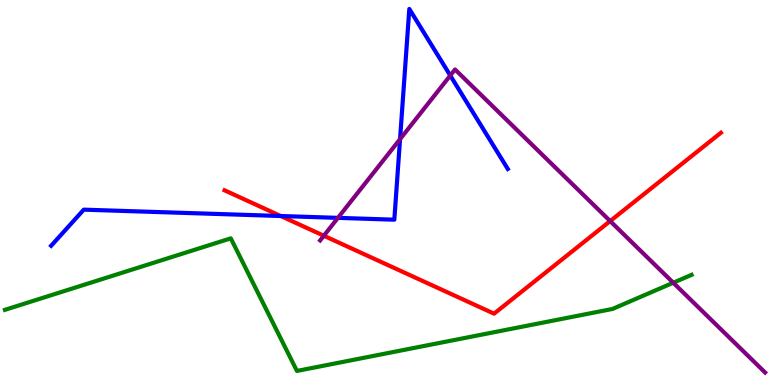[{'lines': ['blue', 'red'], 'intersections': [{'x': 3.62, 'y': 4.39}]}, {'lines': ['green', 'red'], 'intersections': []}, {'lines': ['purple', 'red'], 'intersections': [{'x': 4.18, 'y': 3.88}, {'x': 7.87, 'y': 4.26}]}, {'lines': ['blue', 'green'], 'intersections': []}, {'lines': ['blue', 'purple'], 'intersections': [{'x': 4.36, 'y': 4.34}, {'x': 5.16, 'y': 6.39}, {'x': 5.81, 'y': 8.04}]}, {'lines': ['green', 'purple'], 'intersections': [{'x': 8.69, 'y': 2.66}]}]